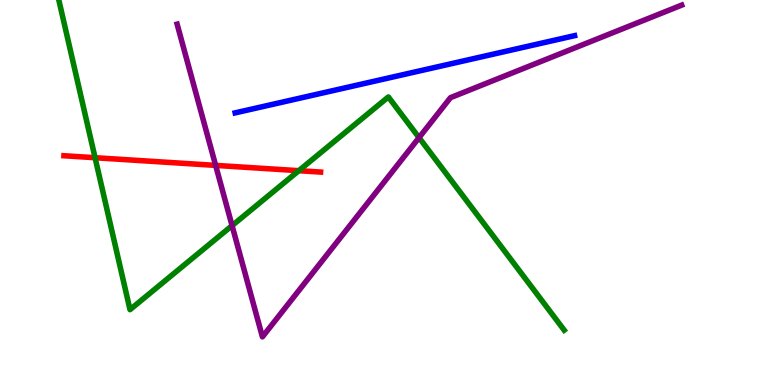[{'lines': ['blue', 'red'], 'intersections': []}, {'lines': ['green', 'red'], 'intersections': [{'x': 1.23, 'y': 5.9}, {'x': 3.86, 'y': 5.57}]}, {'lines': ['purple', 'red'], 'intersections': [{'x': 2.78, 'y': 5.7}]}, {'lines': ['blue', 'green'], 'intersections': []}, {'lines': ['blue', 'purple'], 'intersections': []}, {'lines': ['green', 'purple'], 'intersections': [{'x': 2.99, 'y': 4.14}, {'x': 5.41, 'y': 6.43}]}]